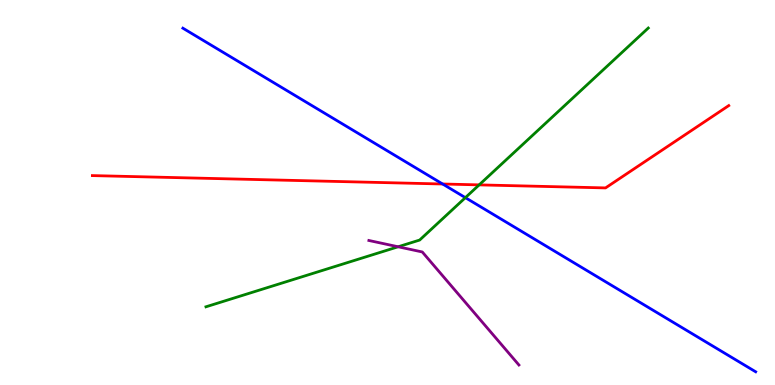[{'lines': ['blue', 'red'], 'intersections': [{'x': 5.71, 'y': 5.22}]}, {'lines': ['green', 'red'], 'intersections': [{'x': 6.18, 'y': 5.2}]}, {'lines': ['purple', 'red'], 'intersections': []}, {'lines': ['blue', 'green'], 'intersections': [{'x': 6.0, 'y': 4.87}]}, {'lines': ['blue', 'purple'], 'intersections': []}, {'lines': ['green', 'purple'], 'intersections': [{'x': 5.14, 'y': 3.59}]}]